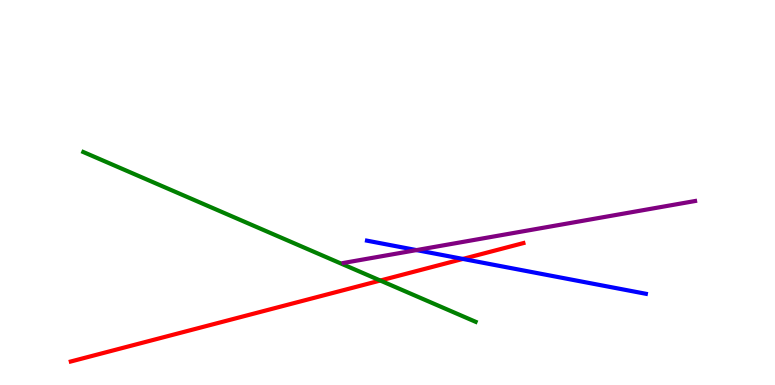[{'lines': ['blue', 'red'], 'intersections': [{'x': 5.97, 'y': 3.27}]}, {'lines': ['green', 'red'], 'intersections': [{'x': 4.91, 'y': 2.71}]}, {'lines': ['purple', 'red'], 'intersections': []}, {'lines': ['blue', 'green'], 'intersections': []}, {'lines': ['blue', 'purple'], 'intersections': [{'x': 5.37, 'y': 3.5}]}, {'lines': ['green', 'purple'], 'intersections': []}]